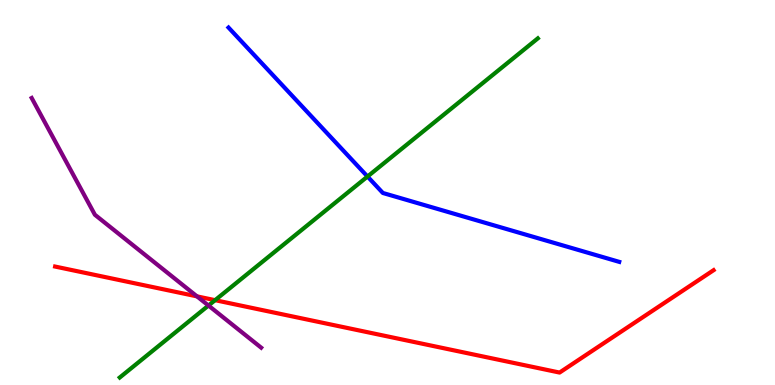[{'lines': ['blue', 'red'], 'intersections': []}, {'lines': ['green', 'red'], 'intersections': [{'x': 2.78, 'y': 2.2}]}, {'lines': ['purple', 'red'], 'intersections': [{'x': 2.54, 'y': 2.3}]}, {'lines': ['blue', 'green'], 'intersections': [{'x': 4.74, 'y': 5.41}]}, {'lines': ['blue', 'purple'], 'intersections': []}, {'lines': ['green', 'purple'], 'intersections': [{'x': 2.69, 'y': 2.06}]}]